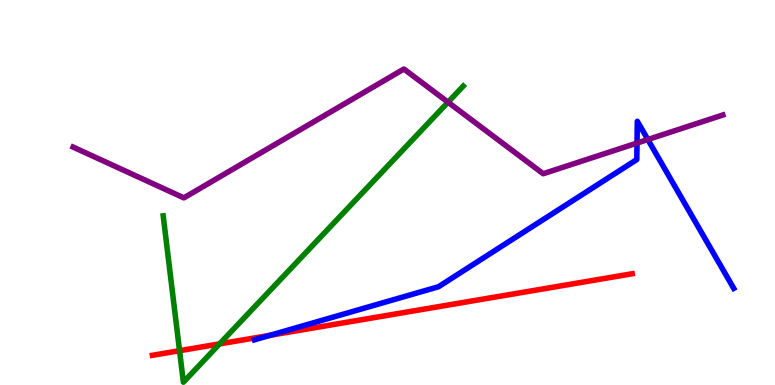[{'lines': ['blue', 'red'], 'intersections': [{'x': 3.48, 'y': 1.29}]}, {'lines': ['green', 'red'], 'intersections': [{'x': 2.32, 'y': 0.891}, {'x': 2.83, 'y': 1.07}]}, {'lines': ['purple', 'red'], 'intersections': []}, {'lines': ['blue', 'green'], 'intersections': []}, {'lines': ['blue', 'purple'], 'intersections': [{'x': 8.22, 'y': 6.28}, {'x': 8.36, 'y': 6.38}]}, {'lines': ['green', 'purple'], 'intersections': [{'x': 5.78, 'y': 7.35}]}]